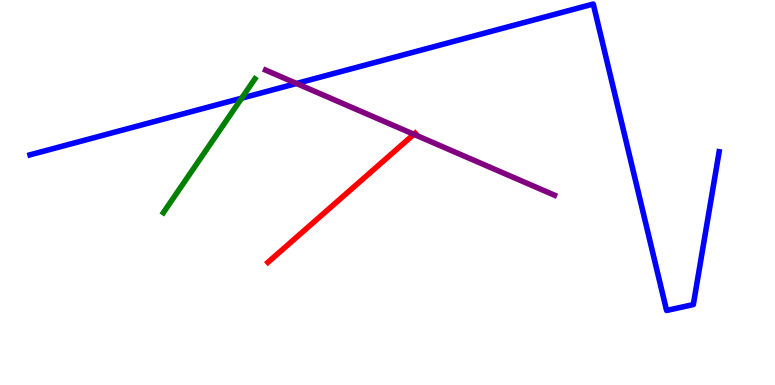[{'lines': ['blue', 'red'], 'intersections': []}, {'lines': ['green', 'red'], 'intersections': []}, {'lines': ['purple', 'red'], 'intersections': [{'x': 5.34, 'y': 6.51}]}, {'lines': ['blue', 'green'], 'intersections': [{'x': 3.12, 'y': 7.45}]}, {'lines': ['blue', 'purple'], 'intersections': [{'x': 3.83, 'y': 7.83}]}, {'lines': ['green', 'purple'], 'intersections': []}]